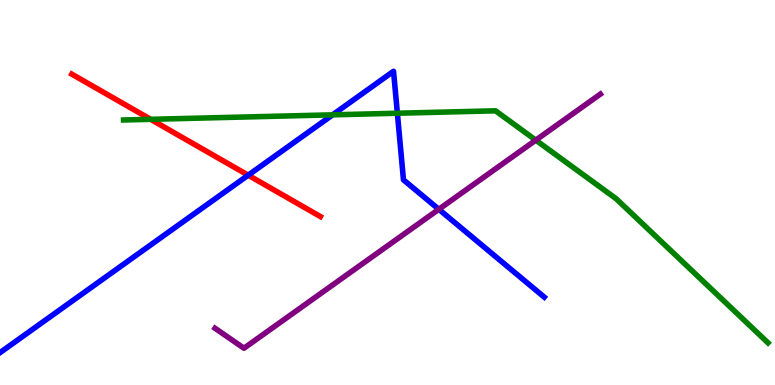[{'lines': ['blue', 'red'], 'intersections': [{'x': 3.2, 'y': 5.45}]}, {'lines': ['green', 'red'], 'intersections': [{'x': 1.94, 'y': 6.9}]}, {'lines': ['purple', 'red'], 'intersections': []}, {'lines': ['blue', 'green'], 'intersections': [{'x': 4.29, 'y': 7.02}, {'x': 5.13, 'y': 7.06}]}, {'lines': ['blue', 'purple'], 'intersections': [{'x': 5.66, 'y': 4.56}]}, {'lines': ['green', 'purple'], 'intersections': [{'x': 6.91, 'y': 6.36}]}]